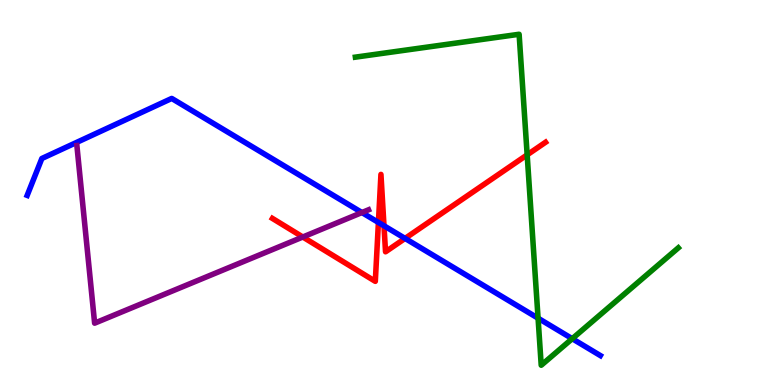[{'lines': ['blue', 'red'], 'intersections': [{'x': 4.88, 'y': 4.22}, {'x': 4.95, 'y': 4.14}, {'x': 5.23, 'y': 3.81}]}, {'lines': ['green', 'red'], 'intersections': [{'x': 6.8, 'y': 5.98}]}, {'lines': ['purple', 'red'], 'intersections': [{'x': 3.91, 'y': 3.84}]}, {'lines': ['blue', 'green'], 'intersections': [{'x': 6.94, 'y': 1.73}, {'x': 7.38, 'y': 1.2}]}, {'lines': ['blue', 'purple'], 'intersections': [{'x': 4.67, 'y': 4.48}]}, {'lines': ['green', 'purple'], 'intersections': []}]